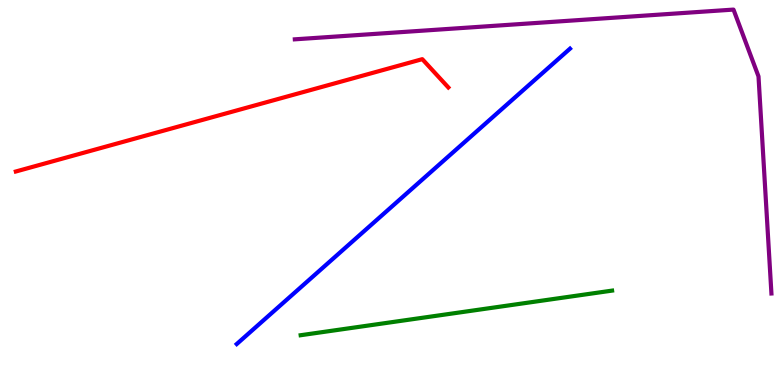[{'lines': ['blue', 'red'], 'intersections': []}, {'lines': ['green', 'red'], 'intersections': []}, {'lines': ['purple', 'red'], 'intersections': []}, {'lines': ['blue', 'green'], 'intersections': []}, {'lines': ['blue', 'purple'], 'intersections': []}, {'lines': ['green', 'purple'], 'intersections': []}]